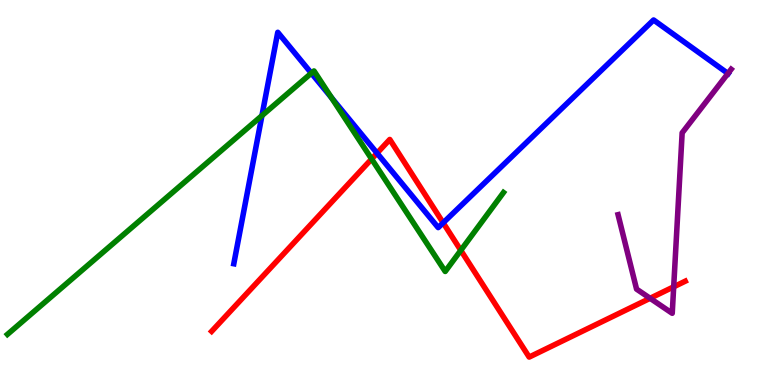[{'lines': ['blue', 'red'], 'intersections': [{'x': 4.87, 'y': 6.02}, {'x': 5.72, 'y': 4.21}]}, {'lines': ['green', 'red'], 'intersections': [{'x': 4.8, 'y': 5.87}, {'x': 5.95, 'y': 3.5}]}, {'lines': ['purple', 'red'], 'intersections': [{'x': 8.39, 'y': 2.25}, {'x': 8.69, 'y': 2.55}]}, {'lines': ['blue', 'green'], 'intersections': [{'x': 3.38, 'y': 7.0}, {'x': 4.02, 'y': 8.1}, {'x': 4.28, 'y': 7.46}]}, {'lines': ['blue', 'purple'], 'intersections': [{'x': 9.39, 'y': 8.09}]}, {'lines': ['green', 'purple'], 'intersections': []}]